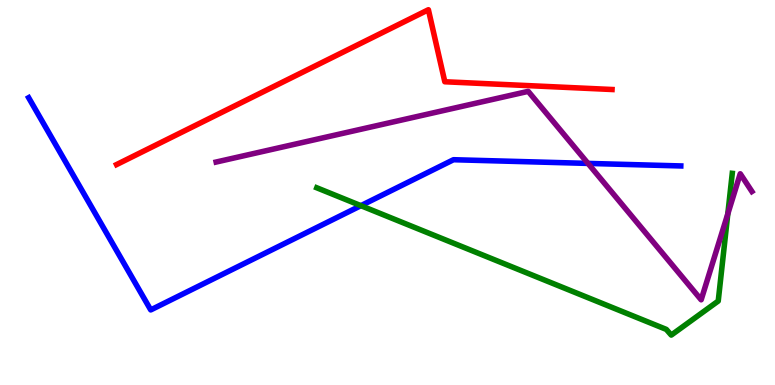[{'lines': ['blue', 'red'], 'intersections': []}, {'lines': ['green', 'red'], 'intersections': []}, {'lines': ['purple', 'red'], 'intersections': []}, {'lines': ['blue', 'green'], 'intersections': [{'x': 4.66, 'y': 4.66}]}, {'lines': ['blue', 'purple'], 'intersections': [{'x': 7.59, 'y': 5.76}]}, {'lines': ['green', 'purple'], 'intersections': [{'x': 9.39, 'y': 4.45}]}]